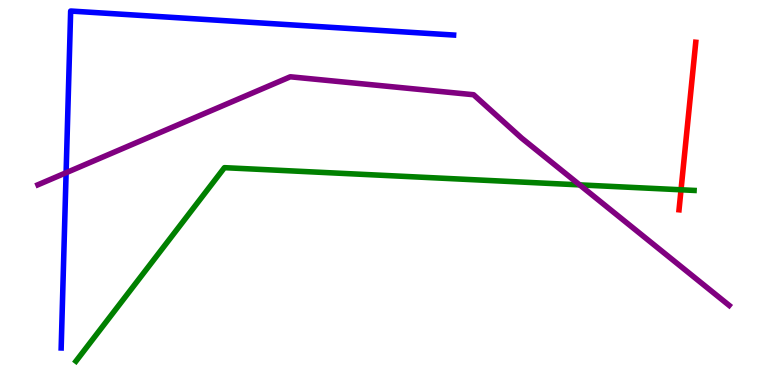[{'lines': ['blue', 'red'], 'intersections': []}, {'lines': ['green', 'red'], 'intersections': [{'x': 8.79, 'y': 5.07}]}, {'lines': ['purple', 'red'], 'intersections': []}, {'lines': ['blue', 'green'], 'intersections': []}, {'lines': ['blue', 'purple'], 'intersections': [{'x': 0.853, 'y': 5.51}]}, {'lines': ['green', 'purple'], 'intersections': [{'x': 7.48, 'y': 5.2}]}]